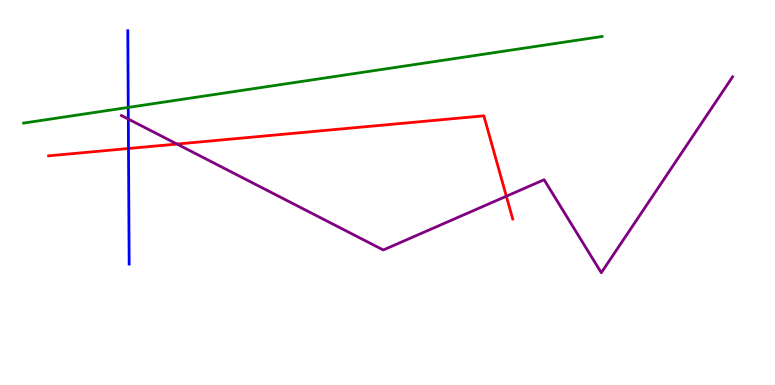[{'lines': ['blue', 'red'], 'intersections': [{'x': 1.66, 'y': 6.14}]}, {'lines': ['green', 'red'], 'intersections': []}, {'lines': ['purple', 'red'], 'intersections': [{'x': 2.28, 'y': 6.26}, {'x': 6.53, 'y': 4.9}]}, {'lines': ['blue', 'green'], 'intersections': [{'x': 1.65, 'y': 7.21}]}, {'lines': ['blue', 'purple'], 'intersections': [{'x': 1.66, 'y': 6.91}]}, {'lines': ['green', 'purple'], 'intersections': []}]